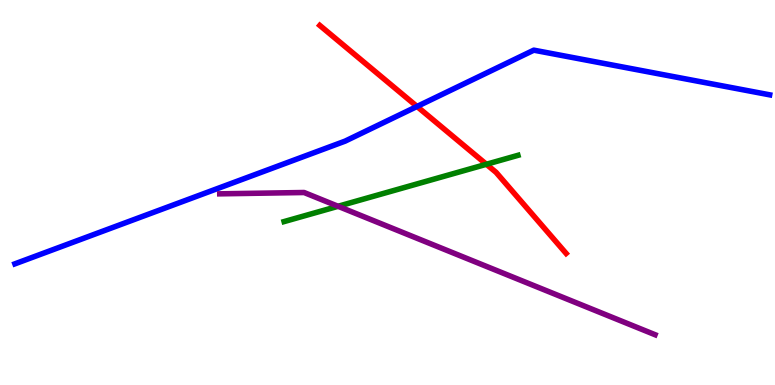[{'lines': ['blue', 'red'], 'intersections': [{'x': 5.38, 'y': 7.23}]}, {'lines': ['green', 'red'], 'intersections': [{'x': 6.28, 'y': 5.73}]}, {'lines': ['purple', 'red'], 'intersections': []}, {'lines': ['blue', 'green'], 'intersections': []}, {'lines': ['blue', 'purple'], 'intersections': []}, {'lines': ['green', 'purple'], 'intersections': [{'x': 4.36, 'y': 4.64}]}]